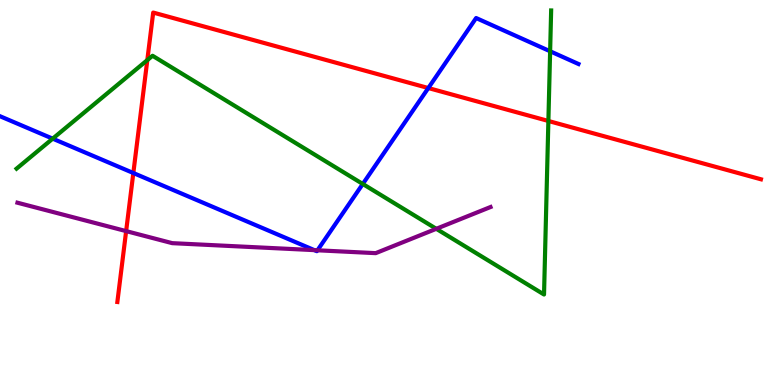[{'lines': ['blue', 'red'], 'intersections': [{'x': 1.72, 'y': 5.51}, {'x': 5.53, 'y': 7.71}]}, {'lines': ['green', 'red'], 'intersections': [{'x': 1.9, 'y': 8.44}, {'x': 7.08, 'y': 6.86}]}, {'lines': ['purple', 'red'], 'intersections': [{'x': 1.63, 'y': 4.0}]}, {'lines': ['blue', 'green'], 'intersections': [{'x': 0.68, 'y': 6.4}, {'x': 4.68, 'y': 5.22}, {'x': 7.1, 'y': 8.67}]}, {'lines': ['blue', 'purple'], 'intersections': [{'x': 4.06, 'y': 3.5}, {'x': 4.1, 'y': 3.5}]}, {'lines': ['green', 'purple'], 'intersections': [{'x': 5.63, 'y': 4.06}]}]